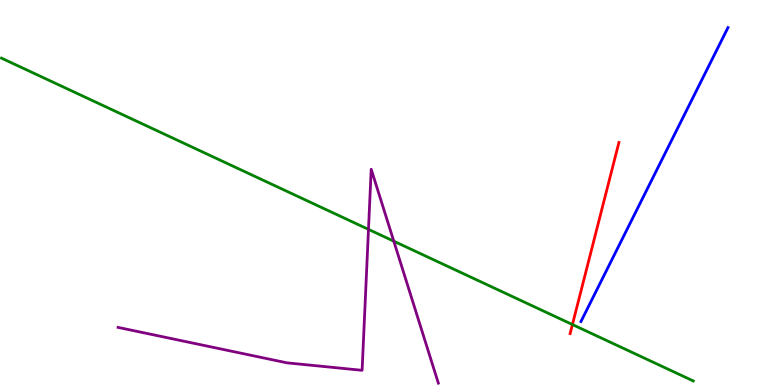[{'lines': ['blue', 'red'], 'intersections': []}, {'lines': ['green', 'red'], 'intersections': [{'x': 7.39, 'y': 1.57}]}, {'lines': ['purple', 'red'], 'intersections': []}, {'lines': ['blue', 'green'], 'intersections': []}, {'lines': ['blue', 'purple'], 'intersections': []}, {'lines': ['green', 'purple'], 'intersections': [{'x': 4.75, 'y': 4.04}, {'x': 5.08, 'y': 3.74}]}]